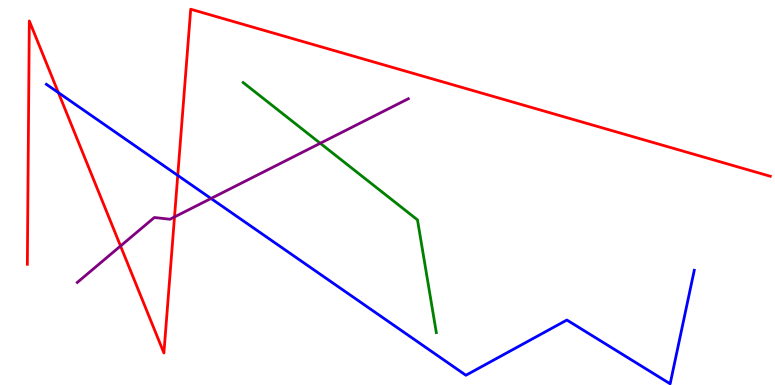[{'lines': ['blue', 'red'], 'intersections': [{'x': 0.753, 'y': 7.59}, {'x': 2.29, 'y': 5.44}]}, {'lines': ['green', 'red'], 'intersections': []}, {'lines': ['purple', 'red'], 'intersections': [{'x': 1.56, 'y': 3.61}, {'x': 2.25, 'y': 4.37}]}, {'lines': ['blue', 'green'], 'intersections': []}, {'lines': ['blue', 'purple'], 'intersections': [{'x': 2.72, 'y': 4.84}]}, {'lines': ['green', 'purple'], 'intersections': [{'x': 4.13, 'y': 6.28}]}]